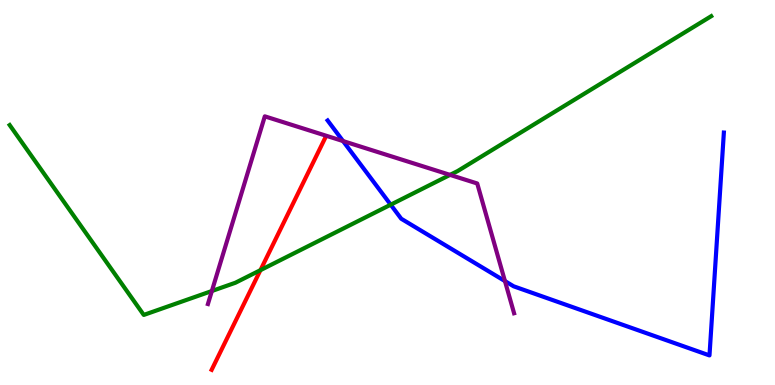[{'lines': ['blue', 'red'], 'intersections': []}, {'lines': ['green', 'red'], 'intersections': [{'x': 3.36, 'y': 2.98}]}, {'lines': ['purple', 'red'], 'intersections': []}, {'lines': ['blue', 'green'], 'intersections': [{'x': 5.04, 'y': 4.68}]}, {'lines': ['blue', 'purple'], 'intersections': [{'x': 4.43, 'y': 6.34}, {'x': 6.52, 'y': 2.7}]}, {'lines': ['green', 'purple'], 'intersections': [{'x': 2.73, 'y': 2.44}, {'x': 5.81, 'y': 5.46}]}]